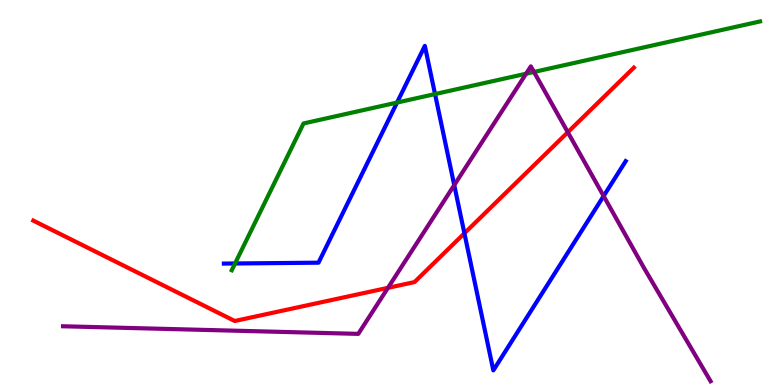[{'lines': ['blue', 'red'], 'intersections': [{'x': 5.99, 'y': 3.94}]}, {'lines': ['green', 'red'], 'intersections': []}, {'lines': ['purple', 'red'], 'intersections': [{'x': 5.01, 'y': 2.52}, {'x': 7.33, 'y': 6.57}]}, {'lines': ['blue', 'green'], 'intersections': [{'x': 3.03, 'y': 3.16}, {'x': 5.12, 'y': 7.34}, {'x': 5.61, 'y': 7.56}]}, {'lines': ['blue', 'purple'], 'intersections': [{'x': 5.86, 'y': 5.19}, {'x': 7.79, 'y': 4.91}]}, {'lines': ['green', 'purple'], 'intersections': [{'x': 6.79, 'y': 8.09}, {'x': 6.89, 'y': 8.13}]}]